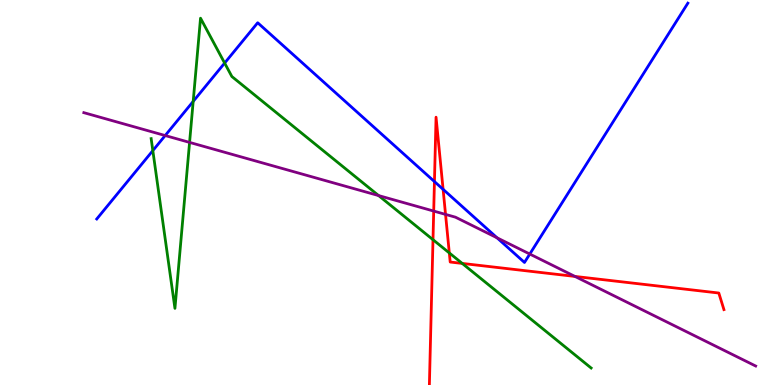[{'lines': ['blue', 'red'], 'intersections': [{'x': 5.61, 'y': 5.28}, {'x': 5.72, 'y': 5.08}]}, {'lines': ['green', 'red'], 'intersections': [{'x': 5.59, 'y': 3.77}, {'x': 5.8, 'y': 3.43}, {'x': 5.96, 'y': 3.16}]}, {'lines': ['purple', 'red'], 'intersections': [{'x': 5.6, 'y': 4.52}, {'x': 5.75, 'y': 4.43}, {'x': 7.42, 'y': 2.82}]}, {'lines': ['blue', 'green'], 'intersections': [{'x': 1.97, 'y': 6.09}, {'x': 2.49, 'y': 7.37}, {'x': 2.9, 'y': 8.36}]}, {'lines': ['blue', 'purple'], 'intersections': [{'x': 2.13, 'y': 6.48}, {'x': 6.41, 'y': 3.82}, {'x': 6.84, 'y': 3.4}]}, {'lines': ['green', 'purple'], 'intersections': [{'x': 2.45, 'y': 6.3}, {'x': 4.89, 'y': 4.92}]}]